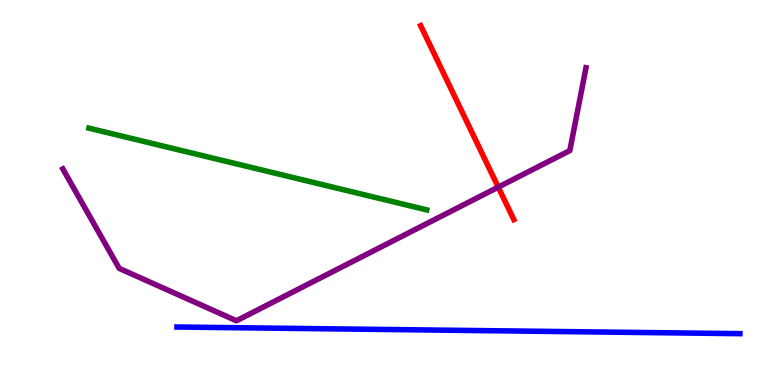[{'lines': ['blue', 'red'], 'intersections': []}, {'lines': ['green', 'red'], 'intersections': []}, {'lines': ['purple', 'red'], 'intersections': [{'x': 6.43, 'y': 5.14}]}, {'lines': ['blue', 'green'], 'intersections': []}, {'lines': ['blue', 'purple'], 'intersections': []}, {'lines': ['green', 'purple'], 'intersections': []}]